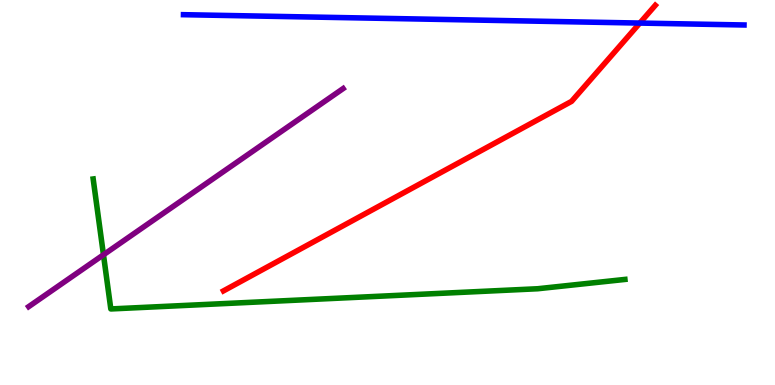[{'lines': ['blue', 'red'], 'intersections': [{'x': 8.26, 'y': 9.4}]}, {'lines': ['green', 'red'], 'intersections': []}, {'lines': ['purple', 'red'], 'intersections': []}, {'lines': ['blue', 'green'], 'intersections': []}, {'lines': ['blue', 'purple'], 'intersections': []}, {'lines': ['green', 'purple'], 'intersections': [{'x': 1.34, 'y': 3.38}]}]